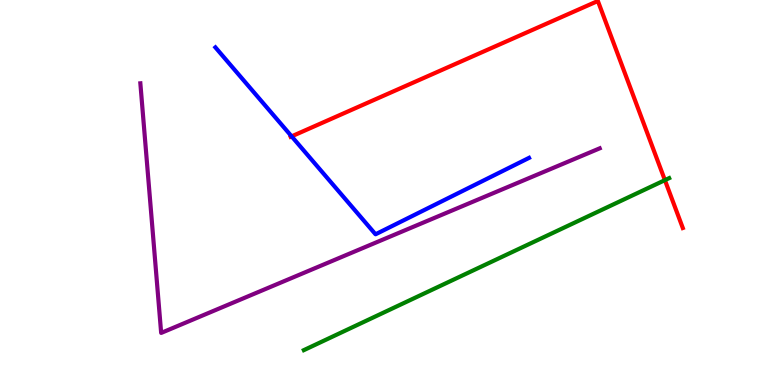[{'lines': ['blue', 'red'], 'intersections': [{'x': 3.76, 'y': 6.46}]}, {'lines': ['green', 'red'], 'intersections': [{'x': 8.58, 'y': 5.32}]}, {'lines': ['purple', 'red'], 'intersections': []}, {'lines': ['blue', 'green'], 'intersections': []}, {'lines': ['blue', 'purple'], 'intersections': []}, {'lines': ['green', 'purple'], 'intersections': []}]